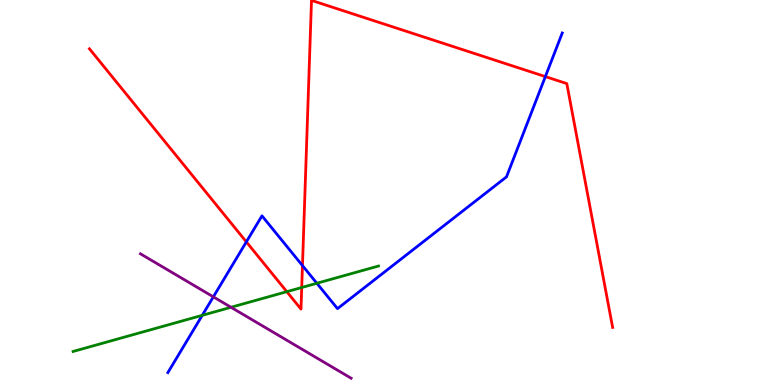[{'lines': ['blue', 'red'], 'intersections': [{'x': 3.18, 'y': 3.72}, {'x': 3.9, 'y': 3.1}, {'x': 7.04, 'y': 8.01}]}, {'lines': ['green', 'red'], 'intersections': [{'x': 3.7, 'y': 2.42}, {'x': 3.89, 'y': 2.53}]}, {'lines': ['purple', 'red'], 'intersections': []}, {'lines': ['blue', 'green'], 'intersections': [{'x': 2.61, 'y': 1.81}, {'x': 4.09, 'y': 2.64}]}, {'lines': ['blue', 'purple'], 'intersections': [{'x': 2.75, 'y': 2.29}]}, {'lines': ['green', 'purple'], 'intersections': [{'x': 2.98, 'y': 2.02}]}]